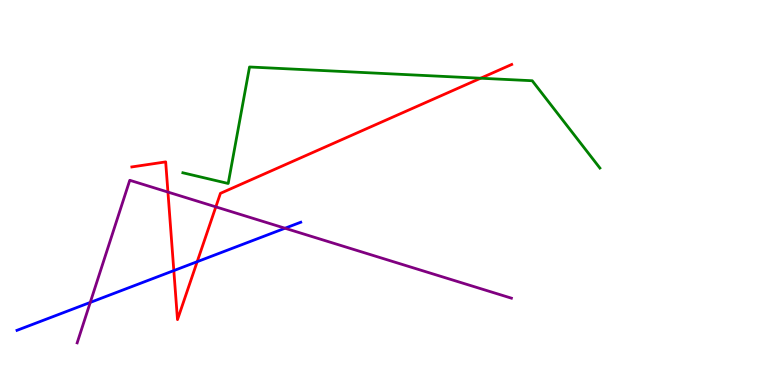[{'lines': ['blue', 'red'], 'intersections': [{'x': 2.24, 'y': 2.97}, {'x': 2.54, 'y': 3.2}]}, {'lines': ['green', 'red'], 'intersections': [{'x': 6.2, 'y': 7.97}]}, {'lines': ['purple', 'red'], 'intersections': [{'x': 2.17, 'y': 5.01}, {'x': 2.78, 'y': 4.63}]}, {'lines': ['blue', 'green'], 'intersections': []}, {'lines': ['blue', 'purple'], 'intersections': [{'x': 1.16, 'y': 2.14}, {'x': 3.68, 'y': 4.07}]}, {'lines': ['green', 'purple'], 'intersections': []}]